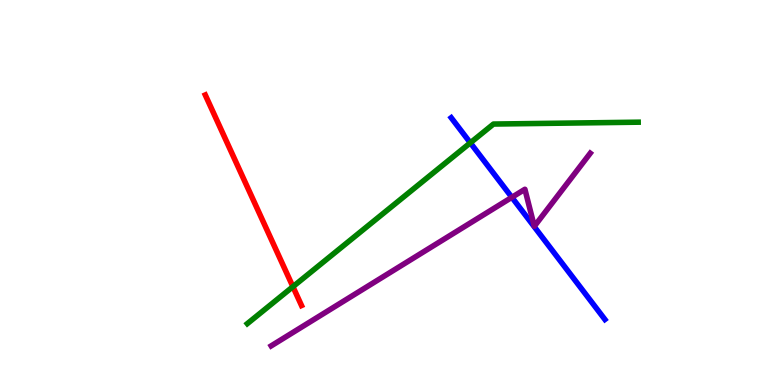[{'lines': ['blue', 'red'], 'intersections': []}, {'lines': ['green', 'red'], 'intersections': [{'x': 3.78, 'y': 2.55}]}, {'lines': ['purple', 'red'], 'intersections': []}, {'lines': ['blue', 'green'], 'intersections': [{'x': 6.07, 'y': 6.29}]}, {'lines': ['blue', 'purple'], 'intersections': [{'x': 6.6, 'y': 4.87}]}, {'lines': ['green', 'purple'], 'intersections': []}]